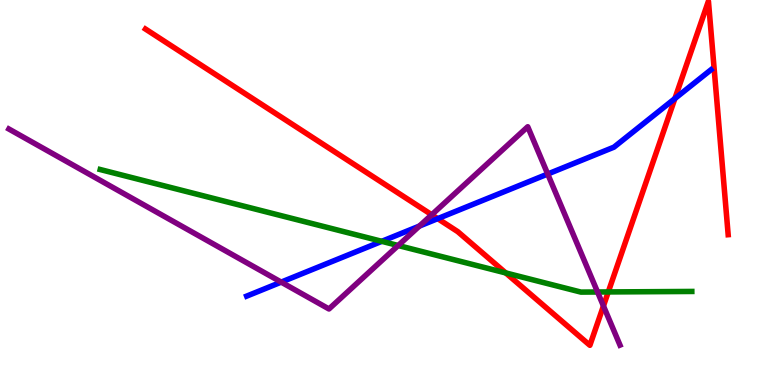[{'lines': ['blue', 'red'], 'intersections': [{'x': 5.65, 'y': 4.32}, {'x': 8.71, 'y': 7.44}]}, {'lines': ['green', 'red'], 'intersections': [{'x': 6.53, 'y': 2.91}, {'x': 7.85, 'y': 2.42}]}, {'lines': ['purple', 'red'], 'intersections': [{'x': 5.57, 'y': 4.42}, {'x': 7.79, 'y': 2.05}]}, {'lines': ['blue', 'green'], 'intersections': [{'x': 4.93, 'y': 3.73}]}, {'lines': ['blue', 'purple'], 'intersections': [{'x': 3.63, 'y': 2.67}, {'x': 5.41, 'y': 4.13}, {'x': 7.07, 'y': 5.48}]}, {'lines': ['green', 'purple'], 'intersections': [{'x': 5.14, 'y': 3.62}, {'x': 7.71, 'y': 2.42}]}]